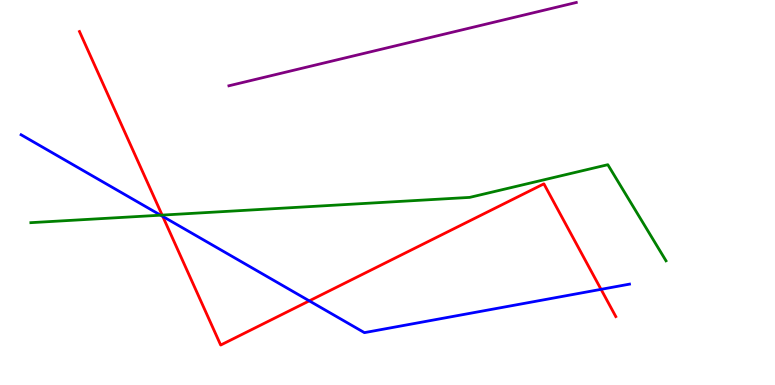[{'lines': ['blue', 'red'], 'intersections': [{'x': 2.1, 'y': 4.38}, {'x': 3.99, 'y': 2.19}, {'x': 7.76, 'y': 2.48}]}, {'lines': ['green', 'red'], 'intersections': [{'x': 2.09, 'y': 4.41}]}, {'lines': ['purple', 'red'], 'intersections': []}, {'lines': ['blue', 'green'], 'intersections': [{'x': 2.07, 'y': 4.41}]}, {'lines': ['blue', 'purple'], 'intersections': []}, {'lines': ['green', 'purple'], 'intersections': []}]